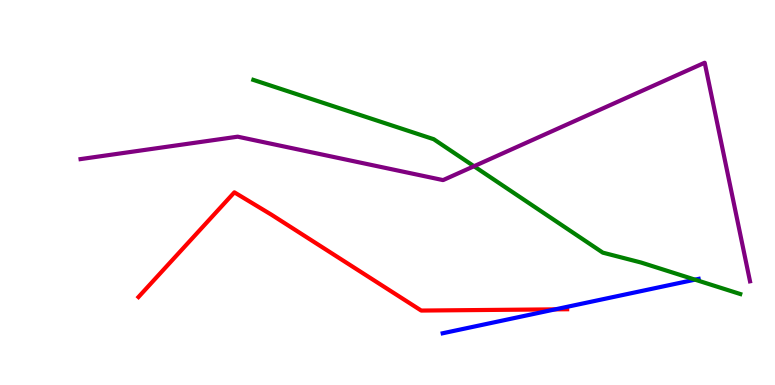[{'lines': ['blue', 'red'], 'intersections': [{'x': 7.16, 'y': 1.96}]}, {'lines': ['green', 'red'], 'intersections': []}, {'lines': ['purple', 'red'], 'intersections': []}, {'lines': ['blue', 'green'], 'intersections': [{'x': 8.97, 'y': 2.74}]}, {'lines': ['blue', 'purple'], 'intersections': []}, {'lines': ['green', 'purple'], 'intersections': [{'x': 6.12, 'y': 5.68}]}]